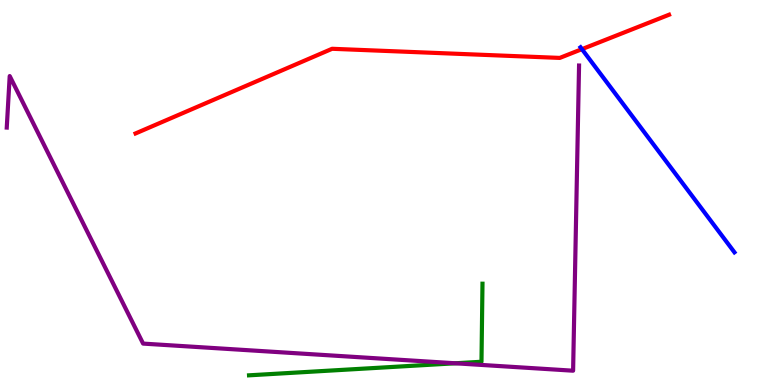[{'lines': ['blue', 'red'], 'intersections': [{'x': 7.51, 'y': 8.72}]}, {'lines': ['green', 'red'], 'intersections': []}, {'lines': ['purple', 'red'], 'intersections': []}, {'lines': ['blue', 'green'], 'intersections': []}, {'lines': ['blue', 'purple'], 'intersections': []}, {'lines': ['green', 'purple'], 'intersections': [{'x': 5.87, 'y': 0.564}]}]